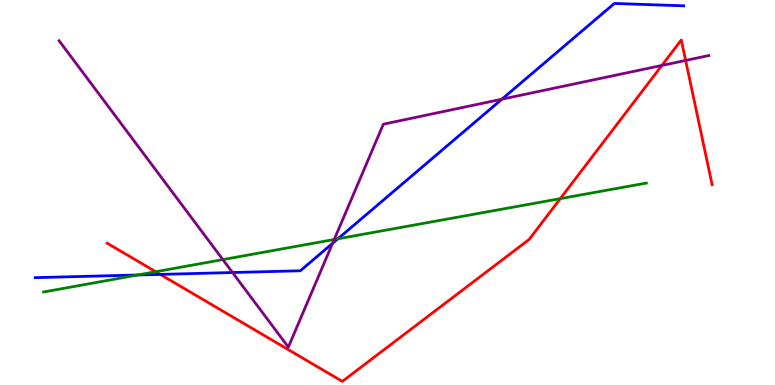[{'lines': ['blue', 'red'], 'intersections': [{'x': 2.07, 'y': 2.87}]}, {'lines': ['green', 'red'], 'intersections': [{'x': 2.01, 'y': 2.94}, {'x': 7.23, 'y': 4.84}]}, {'lines': ['purple', 'red'], 'intersections': [{'x': 8.54, 'y': 8.3}, {'x': 8.85, 'y': 8.43}]}, {'lines': ['blue', 'green'], 'intersections': [{'x': 1.78, 'y': 2.86}, {'x': 4.36, 'y': 3.8}]}, {'lines': ['blue', 'purple'], 'intersections': [{'x': 3.0, 'y': 2.92}, {'x': 4.29, 'y': 3.68}, {'x': 6.48, 'y': 7.42}]}, {'lines': ['green', 'purple'], 'intersections': [{'x': 2.88, 'y': 3.26}, {'x': 4.31, 'y': 3.78}]}]